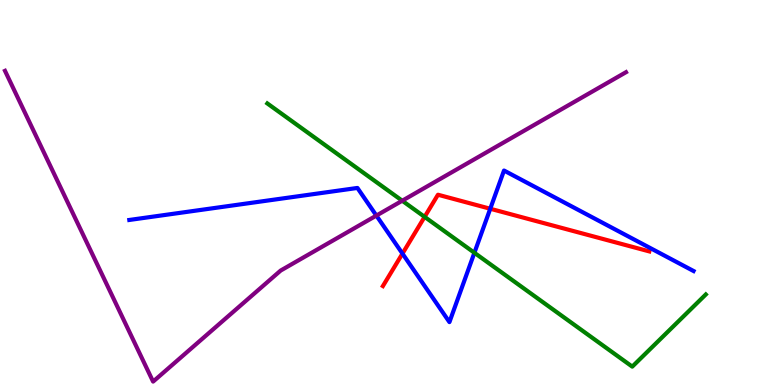[{'lines': ['blue', 'red'], 'intersections': [{'x': 5.19, 'y': 3.41}, {'x': 6.33, 'y': 4.58}]}, {'lines': ['green', 'red'], 'intersections': [{'x': 5.48, 'y': 4.37}]}, {'lines': ['purple', 'red'], 'intersections': []}, {'lines': ['blue', 'green'], 'intersections': [{'x': 6.12, 'y': 3.43}]}, {'lines': ['blue', 'purple'], 'intersections': [{'x': 4.86, 'y': 4.4}]}, {'lines': ['green', 'purple'], 'intersections': [{'x': 5.19, 'y': 4.79}]}]